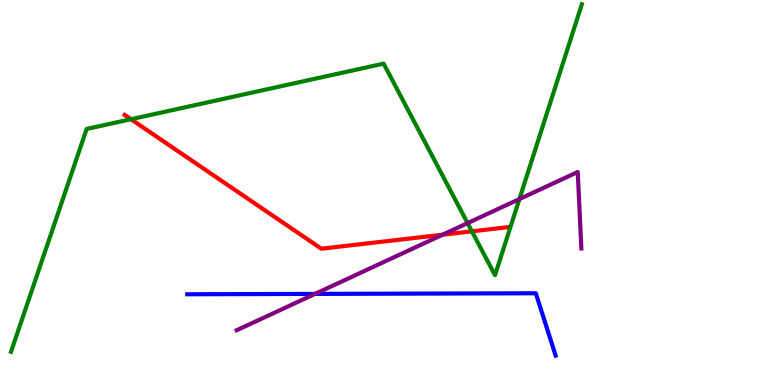[{'lines': ['blue', 'red'], 'intersections': []}, {'lines': ['green', 'red'], 'intersections': [{'x': 1.69, 'y': 6.9}, {'x': 6.09, 'y': 3.99}]}, {'lines': ['purple', 'red'], 'intersections': [{'x': 5.71, 'y': 3.9}]}, {'lines': ['blue', 'green'], 'intersections': []}, {'lines': ['blue', 'purple'], 'intersections': [{'x': 4.06, 'y': 2.37}]}, {'lines': ['green', 'purple'], 'intersections': [{'x': 6.03, 'y': 4.2}, {'x': 6.7, 'y': 4.83}]}]